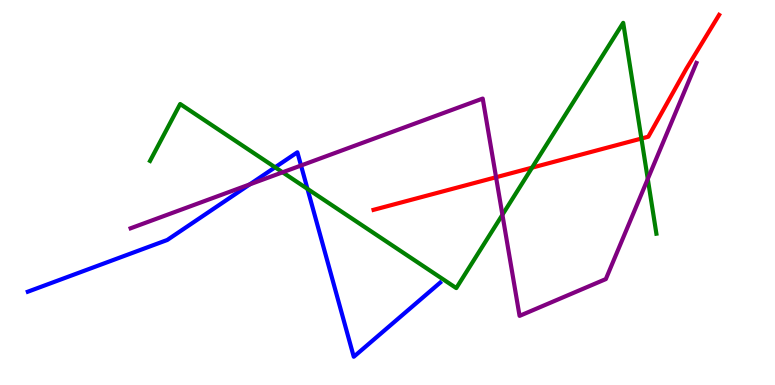[{'lines': ['blue', 'red'], 'intersections': []}, {'lines': ['green', 'red'], 'intersections': [{'x': 6.87, 'y': 5.65}, {'x': 8.28, 'y': 6.4}]}, {'lines': ['purple', 'red'], 'intersections': [{'x': 6.4, 'y': 5.4}]}, {'lines': ['blue', 'green'], 'intersections': [{'x': 3.55, 'y': 5.65}, {'x': 3.97, 'y': 5.09}]}, {'lines': ['blue', 'purple'], 'intersections': [{'x': 3.22, 'y': 5.21}, {'x': 3.88, 'y': 5.7}]}, {'lines': ['green', 'purple'], 'intersections': [{'x': 3.65, 'y': 5.52}, {'x': 6.48, 'y': 4.42}, {'x': 8.36, 'y': 5.35}]}]